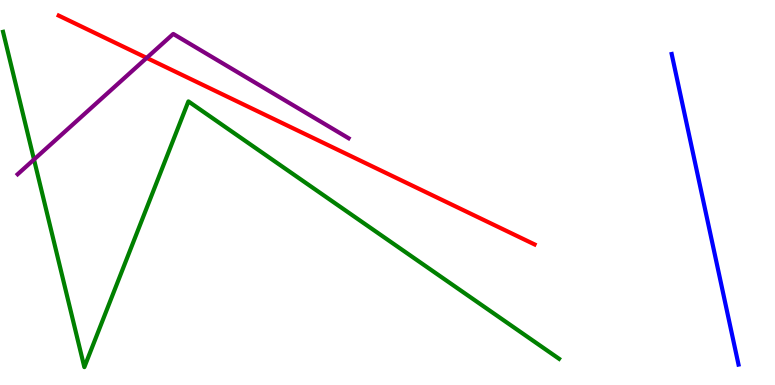[{'lines': ['blue', 'red'], 'intersections': []}, {'lines': ['green', 'red'], 'intersections': []}, {'lines': ['purple', 'red'], 'intersections': [{'x': 1.89, 'y': 8.5}]}, {'lines': ['blue', 'green'], 'intersections': []}, {'lines': ['blue', 'purple'], 'intersections': []}, {'lines': ['green', 'purple'], 'intersections': [{'x': 0.439, 'y': 5.86}]}]